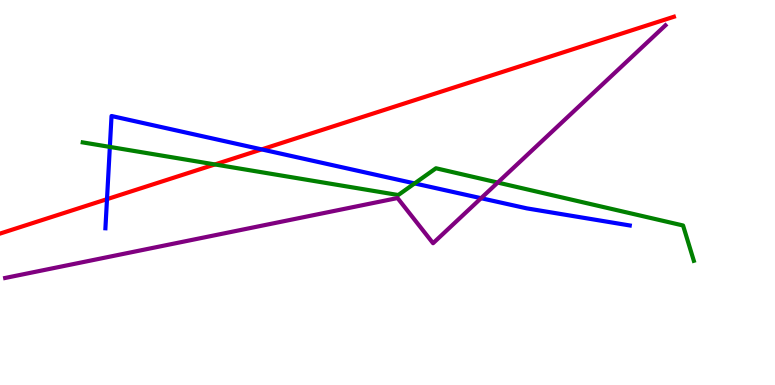[{'lines': ['blue', 'red'], 'intersections': [{'x': 1.38, 'y': 4.83}, {'x': 3.38, 'y': 6.12}]}, {'lines': ['green', 'red'], 'intersections': [{'x': 2.77, 'y': 5.73}]}, {'lines': ['purple', 'red'], 'intersections': []}, {'lines': ['blue', 'green'], 'intersections': [{'x': 1.42, 'y': 6.18}, {'x': 5.35, 'y': 5.24}]}, {'lines': ['blue', 'purple'], 'intersections': [{'x': 6.21, 'y': 4.85}]}, {'lines': ['green', 'purple'], 'intersections': [{'x': 6.42, 'y': 5.26}]}]